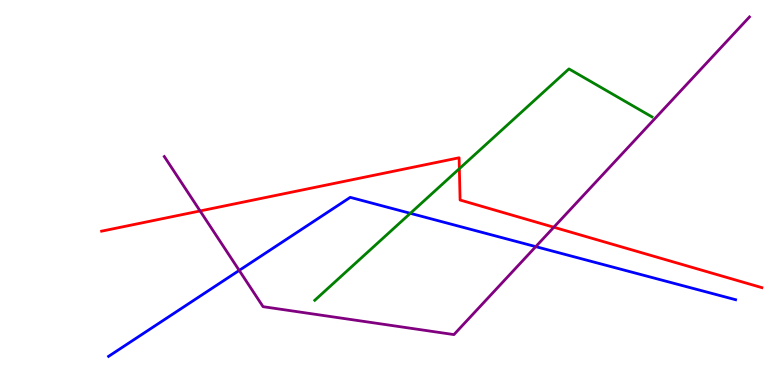[{'lines': ['blue', 'red'], 'intersections': []}, {'lines': ['green', 'red'], 'intersections': [{'x': 5.93, 'y': 5.62}]}, {'lines': ['purple', 'red'], 'intersections': [{'x': 2.58, 'y': 4.52}, {'x': 7.15, 'y': 4.1}]}, {'lines': ['blue', 'green'], 'intersections': [{'x': 5.29, 'y': 4.46}]}, {'lines': ['blue', 'purple'], 'intersections': [{'x': 3.09, 'y': 2.98}, {'x': 6.91, 'y': 3.59}]}, {'lines': ['green', 'purple'], 'intersections': []}]